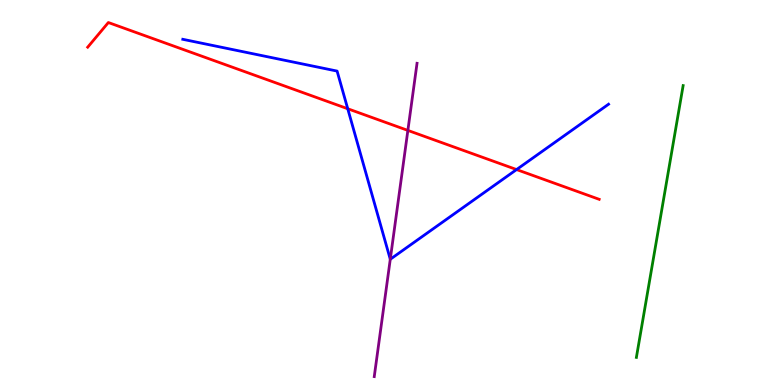[{'lines': ['blue', 'red'], 'intersections': [{'x': 4.49, 'y': 7.18}, {'x': 6.67, 'y': 5.6}]}, {'lines': ['green', 'red'], 'intersections': []}, {'lines': ['purple', 'red'], 'intersections': [{'x': 5.26, 'y': 6.61}]}, {'lines': ['blue', 'green'], 'intersections': []}, {'lines': ['blue', 'purple'], 'intersections': [{'x': 5.04, 'y': 3.27}]}, {'lines': ['green', 'purple'], 'intersections': []}]